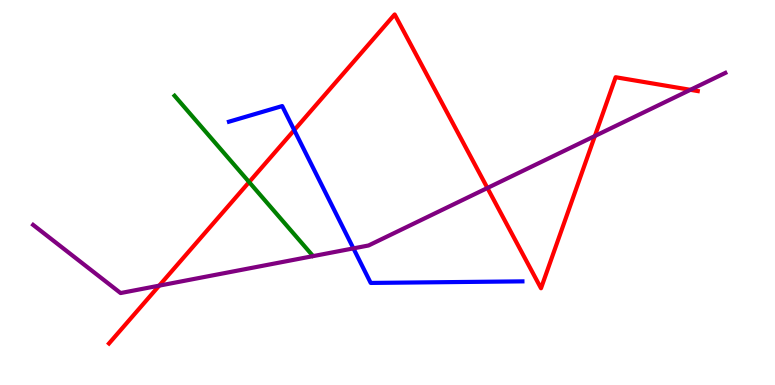[{'lines': ['blue', 'red'], 'intersections': [{'x': 3.8, 'y': 6.62}]}, {'lines': ['green', 'red'], 'intersections': [{'x': 3.21, 'y': 5.27}]}, {'lines': ['purple', 'red'], 'intersections': [{'x': 2.05, 'y': 2.58}, {'x': 6.29, 'y': 5.12}, {'x': 7.68, 'y': 6.47}, {'x': 8.91, 'y': 7.67}]}, {'lines': ['blue', 'green'], 'intersections': []}, {'lines': ['blue', 'purple'], 'intersections': [{'x': 4.56, 'y': 3.55}]}, {'lines': ['green', 'purple'], 'intersections': []}]